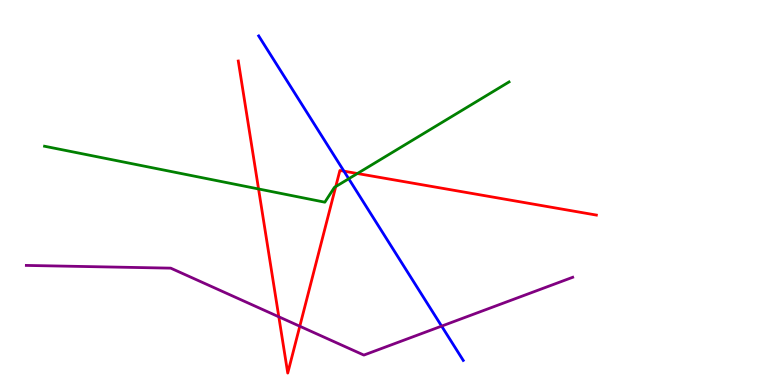[{'lines': ['blue', 'red'], 'intersections': [{'x': 4.44, 'y': 5.55}]}, {'lines': ['green', 'red'], 'intersections': [{'x': 3.34, 'y': 5.09}, {'x': 4.33, 'y': 5.15}, {'x': 4.61, 'y': 5.49}]}, {'lines': ['purple', 'red'], 'intersections': [{'x': 3.6, 'y': 1.77}, {'x': 3.87, 'y': 1.53}]}, {'lines': ['blue', 'green'], 'intersections': [{'x': 4.5, 'y': 5.36}]}, {'lines': ['blue', 'purple'], 'intersections': [{'x': 5.7, 'y': 1.53}]}, {'lines': ['green', 'purple'], 'intersections': []}]